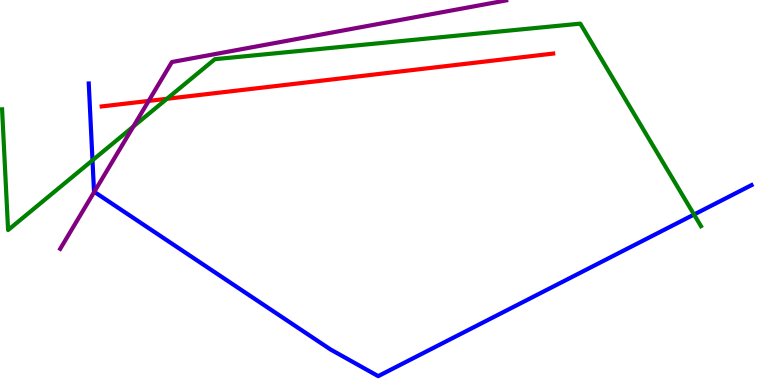[{'lines': ['blue', 'red'], 'intersections': []}, {'lines': ['green', 'red'], 'intersections': [{'x': 2.15, 'y': 7.43}]}, {'lines': ['purple', 'red'], 'intersections': [{'x': 1.92, 'y': 7.38}]}, {'lines': ['blue', 'green'], 'intersections': [{'x': 1.19, 'y': 5.84}, {'x': 8.96, 'y': 4.43}]}, {'lines': ['blue', 'purple'], 'intersections': [{'x': 1.22, 'y': 5.02}]}, {'lines': ['green', 'purple'], 'intersections': [{'x': 1.72, 'y': 6.71}]}]